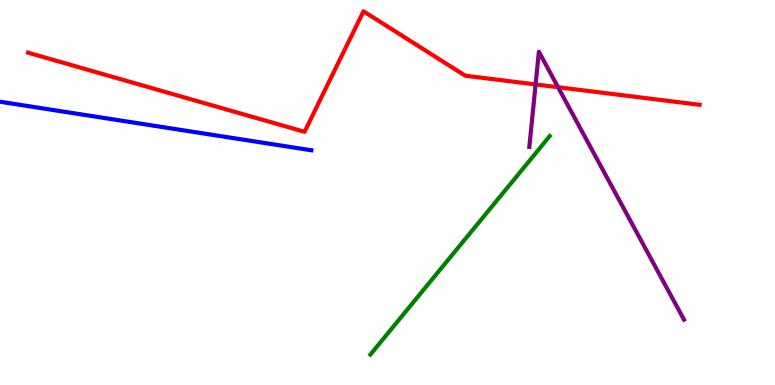[{'lines': ['blue', 'red'], 'intersections': []}, {'lines': ['green', 'red'], 'intersections': []}, {'lines': ['purple', 'red'], 'intersections': [{'x': 6.91, 'y': 7.81}, {'x': 7.2, 'y': 7.73}]}, {'lines': ['blue', 'green'], 'intersections': []}, {'lines': ['blue', 'purple'], 'intersections': []}, {'lines': ['green', 'purple'], 'intersections': []}]